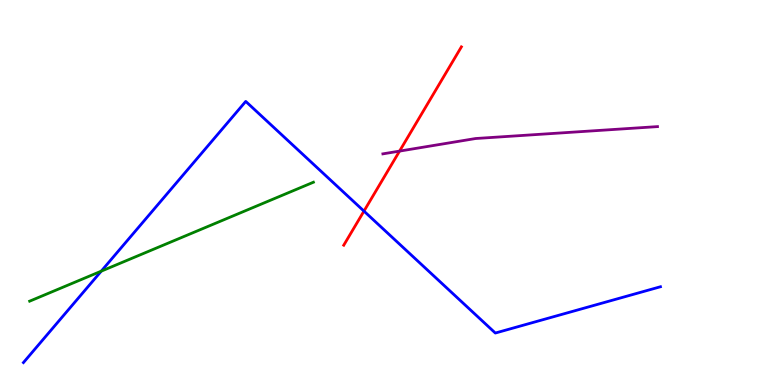[{'lines': ['blue', 'red'], 'intersections': [{'x': 4.7, 'y': 4.52}]}, {'lines': ['green', 'red'], 'intersections': []}, {'lines': ['purple', 'red'], 'intersections': [{'x': 5.16, 'y': 6.08}]}, {'lines': ['blue', 'green'], 'intersections': [{'x': 1.31, 'y': 2.96}]}, {'lines': ['blue', 'purple'], 'intersections': []}, {'lines': ['green', 'purple'], 'intersections': []}]